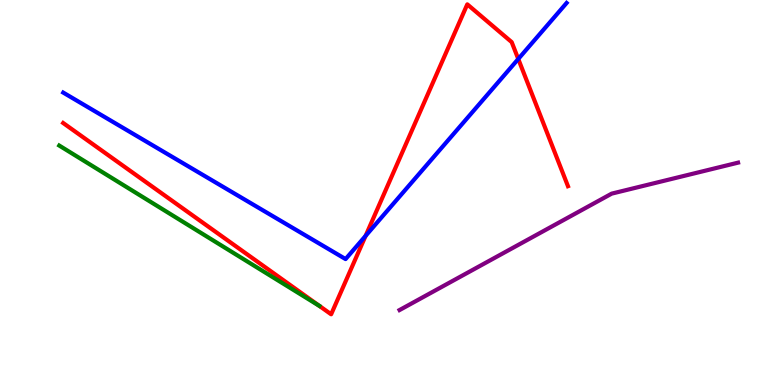[{'lines': ['blue', 'red'], 'intersections': [{'x': 4.72, 'y': 3.87}, {'x': 6.69, 'y': 8.47}]}, {'lines': ['green', 'red'], 'intersections': []}, {'lines': ['purple', 'red'], 'intersections': []}, {'lines': ['blue', 'green'], 'intersections': []}, {'lines': ['blue', 'purple'], 'intersections': []}, {'lines': ['green', 'purple'], 'intersections': []}]